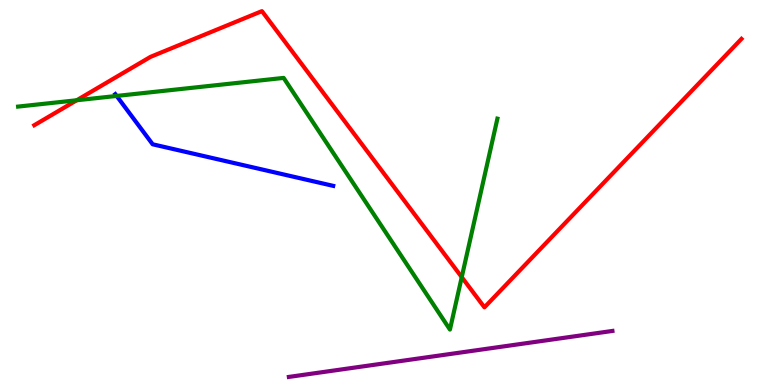[{'lines': ['blue', 'red'], 'intersections': []}, {'lines': ['green', 'red'], 'intersections': [{'x': 0.99, 'y': 7.4}, {'x': 5.96, 'y': 2.8}]}, {'lines': ['purple', 'red'], 'intersections': []}, {'lines': ['blue', 'green'], 'intersections': [{'x': 1.51, 'y': 7.51}]}, {'lines': ['blue', 'purple'], 'intersections': []}, {'lines': ['green', 'purple'], 'intersections': []}]